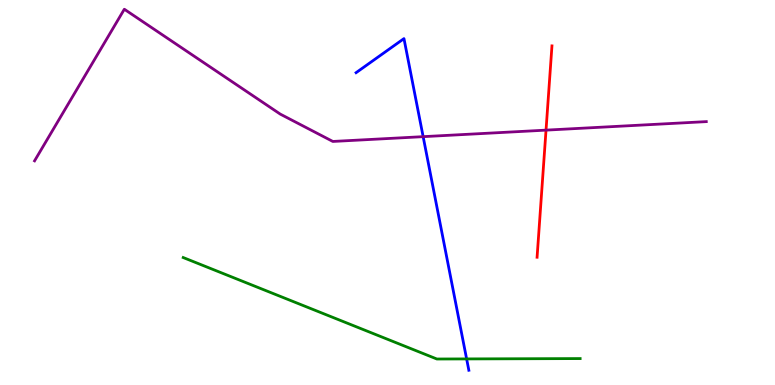[{'lines': ['blue', 'red'], 'intersections': []}, {'lines': ['green', 'red'], 'intersections': []}, {'lines': ['purple', 'red'], 'intersections': [{'x': 7.05, 'y': 6.62}]}, {'lines': ['blue', 'green'], 'intersections': [{'x': 6.02, 'y': 0.677}]}, {'lines': ['blue', 'purple'], 'intersections': [{'x': 5.46, 'y': 6.45}]}, {'lines': ['green', 'purple'], 'intersections': []}]